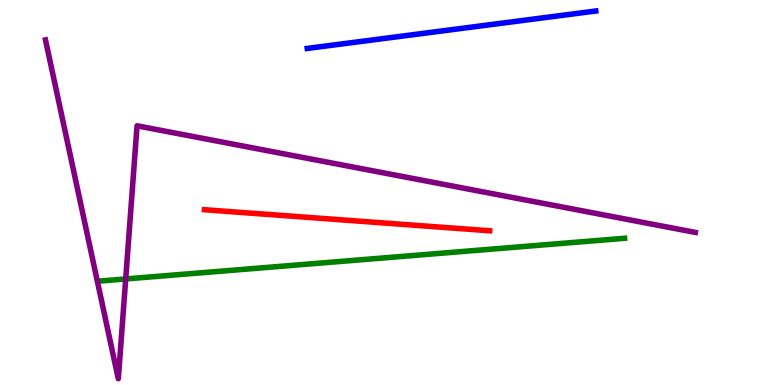[{'lines': ['blue', 'red'], 'intersections': []}, {'lines': ['green', 'red'], 'intersections': []}, {'lines': ['purple', 'red'], 'intersections': []}, {'lines': ['blue', 'green'], 'intersections': []}, {'lines': ['blue', 'purple'], 'intersections': []}, {'lines': ['green', 'purple'], 'intersections': [{'x': 1.62, 'y': 2.75}]}]